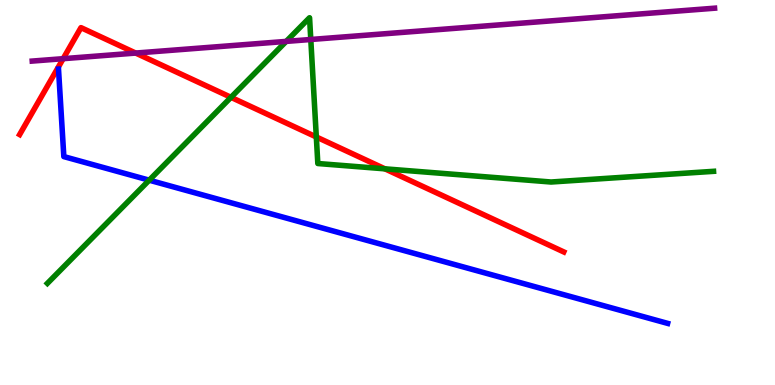[{'lines': ['blue', 'red'], 'intersections': []}, {'lines': ['green', 'red'], 'intersections': [{'x': 2.98, 'y': 7.47}, {'x': 4.08, 'y': 6.44}, {'x': 4.97, 'y': 5.61}]}, {'lines': ['purple', 'red'], 'intersections': [{'x': 0.815, 'y': 8.48}, {'x': 1.75, 'y': 8.62}]}, {'lines': ['blue', 'green'], 'intersections': [{'x': 1.93, 'y': 5.32}]}, {'lines': ['blue', 'purple'], 'intersections': []}, {'lines': ['green', 'purple'], 'intersections': [{'x': 3.69, 'y': 8.92}, {'x': 4.01, 'y': 8.97}]}]